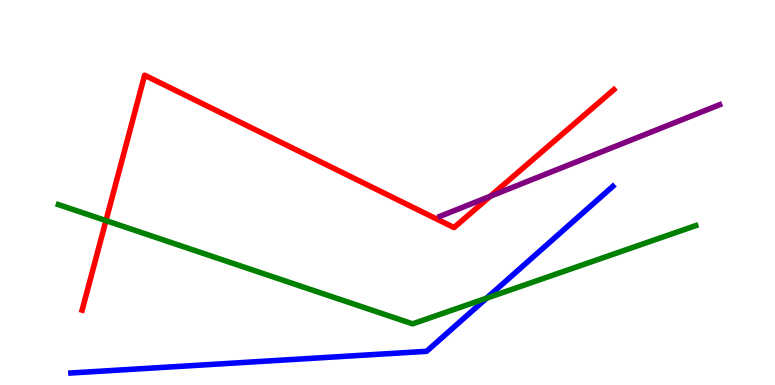[{'lines': ['blue', 'red'], 'intersections': []}, {'lines': ['green', 'red'], 'intersections': [{'x': 1.37, 'y': 4.27}]}, {'lines': ['purple', 'red'], 'intersections': [{'x': 6.33, 'y': 4.9}]}, {'lines': ['blue', 'green'], 'intersections': [{'x': 6.28, 'y': 2.25}]}, {'lines': ['blue', 'purple'], 'intersections': []}, {'lines': ['green', 'purple'], 'intersections': []}]